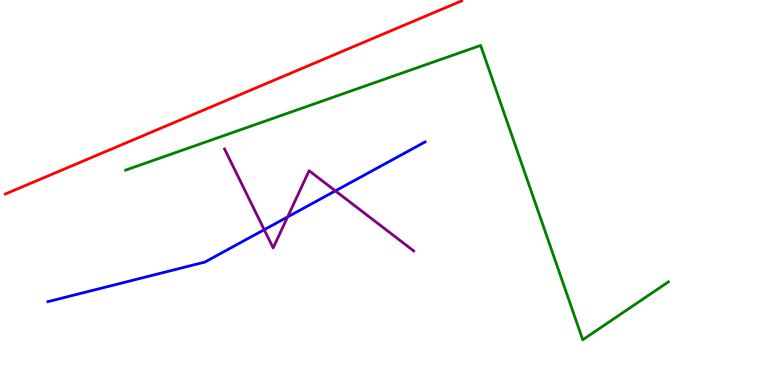[{'lines': ['blue', 'red'], 'intersections': []}, {'lines': ['green', 'red'], 'intersections': []}, {'lines': ['purple', 'red'], 'intersections': []}, {'lines': ['blue', 'green'], 'intersections': []}, {'lines': ['blue', 'purple'], 'intersections': [{'x': 3.41, 'y': 4.03}, {'x': 3.71, 'y': 4.36}, {'x': 4.33, 'y': 5.04}]}, {'lines': ['green', 'purple'], 'intersections': []}]